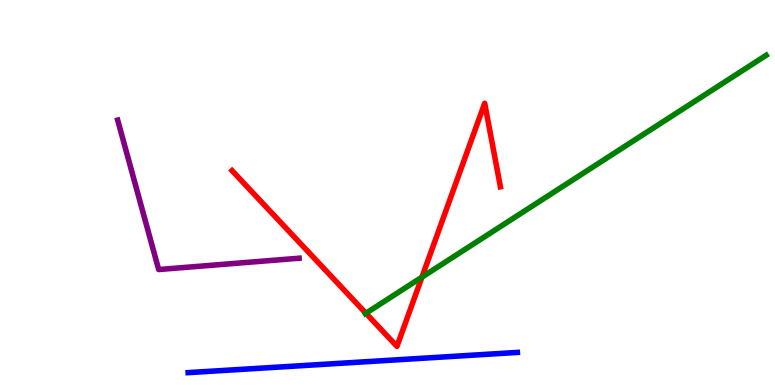[{'lines': ['blue', 'red'], 'intersections': []}, {'lines': ['green', 'red'], 'intersections': [{'x': 4.72, 'y': 1.86}, {'x': 5.44, 'y': 2.8}]}, {'lines': ['purple', 'red'], 'intersections': []}, {'lines': ['blue', 'green'], 'intersections': []}, {'lines': ['blue', 'purple'], 'intersections': []}, {'lines': ['green', 'purple'], 'intersections': []}]